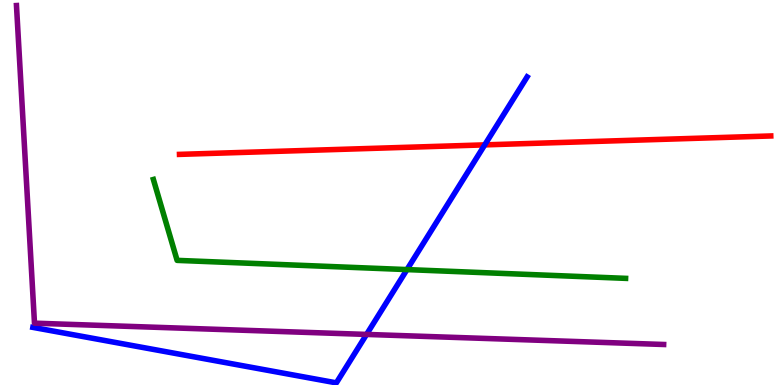[{'lines': ['blue', 'red'], 'intersections': [{'x': 6.25, 'y': 6.24}]}, {'lines': ['green', 'red'], 'intersections': []}, {'lines': ['purple', 'red'], 'intersections': []}, {'lines': ['blue', 'green'], 'intersections': [{'x': 5.25, 'y': 3.0}]}, {'lines': ['blue', 'purple'], 'intersections': [{'x': 4.73, 'y': 1.31}]}, {'lines': ['green', 'purple'], 'intersections': []}]